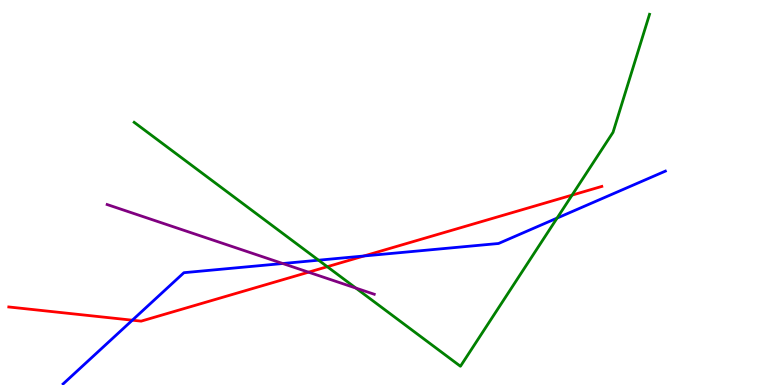[{'lines': ['blue', 'red'], 'intersections': [{'x': 1.71, 'y': 1.68}, {'x': 4.7, 'y': 3.35}]}, {'lines': ['green', 'red'], 'intersections': [{'x': 4.22, 'y': 3.07}, {'x': 7.38, 'y': 4.93}]}, {'lines': ['purple', 'red'], 'intersections': [{'x': 3.98, 'y': 2.93}]}, {'lines': ['blue', 'green'], 'intersections': [{'x': 4.11, 'y': 3.24}, {'x': 7.19, 'y': 4.34}]}, {'lines': ['blue', 'purple'], 'intersections': [{'x': 3.65, 'y': 3.16}]}, {'lines': ['green', 'purple'], 'intersections': [{'x': 4.59, 'y': 2.52}]}]